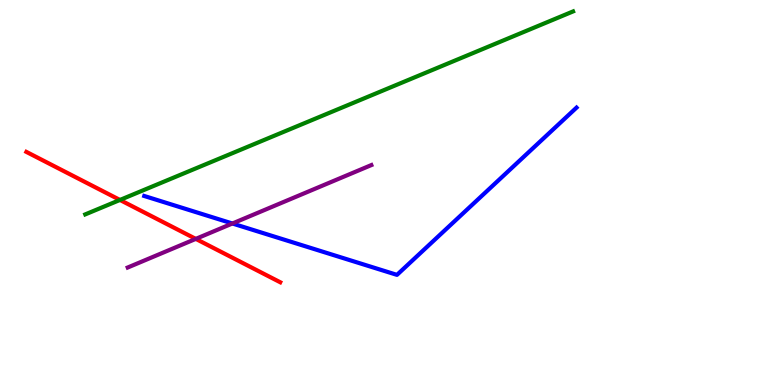[{'lines': ['blue', 'red'], 'intersections': []}, {'lines': ['green', 'red'], 'intersections': [{'x': 1.55, 'y': 4.81}]}, {'lines': ['purple', 'red'], 'intersections': [{'x': 2.53, 'y': 3.8}]}, {'lines': ['blue', 'green'], 'intersections': []}, {'lines': ['blue', 'purple'], 'intersections': [{'x': 3.0, 'y': 4.19}]}, {'lines': ['green', 'purple'], 'intersections': []}]